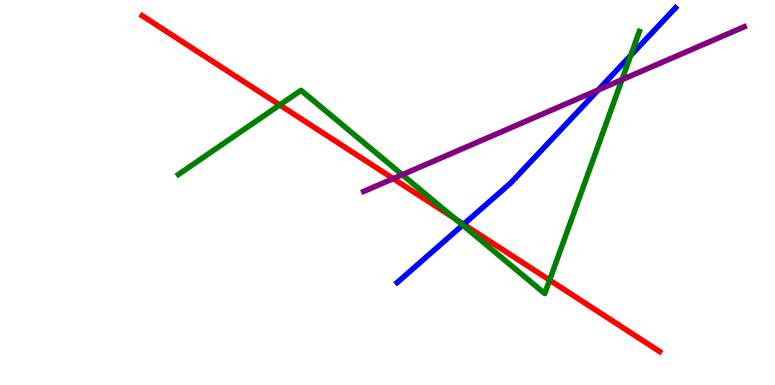[{'lines': ['blue', 'red'], 'intersections': [{'x': 5.98, 'y': 4.17}]}, {'lines': ['green', 'red'], 'intersections': [{'x': 3.61, 'y': 7.27}, {'x': 5.87, 'y': 4.32}, {'x': 7.09, 'y': 2.72}]}, {'lines': ['purple', 'red'], 'intersections': [{'x': 5.07, 'y': 5.36}]}, {'lines': ['blue', 'green'], 'intersections': [{'x': 5.97, 'y': 4.15}, {'x': 8.14, 'y': 8.56}]}, {'lines': ['blue', 'purple'], 'intersections': [{'x': 7.72, 'y': 7.66}]}, {'lines': ['green', 'purple'], 'intersections': [{'x': 5.19, 'y': 5.46}, {'x': 8.03, 'y': 7.93}]}]